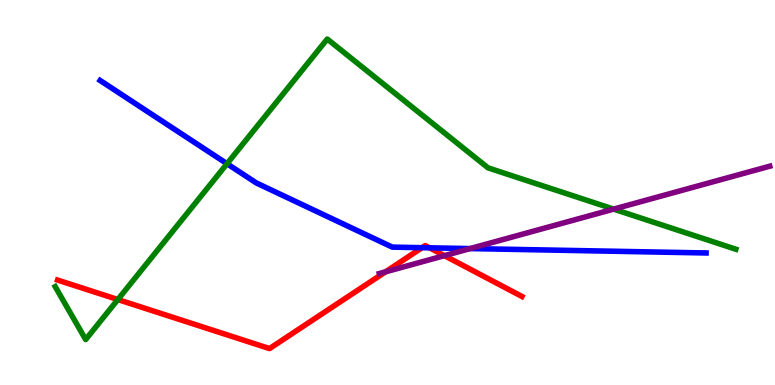[{'lines': ['blue', 'red'], 'intersections': [{'x': 5.45, 'y': 3.57}, {'x': 5.54, 'y': 3.56}]}, {'lines': ['green', 'red'], 'intersections': [{'x': 1.52, 'y': 2.22}]}, {'lines': ['purple', 'red'], 'intersections': [{'x': 4.97, 'y': 2.94}, {'x': 5.73, 'y': 3.36}]}, {'lines': ['blue', 'green'], 'intersections': [{'x': 2.93, 'y': 5.75}]}, {'lines': ['blue', 'purple'], 'intersections': [{'x': 6.07, 'y': 3.54}]}, {'lines': ['green', 'purple'], 'intersections': [{'x': 7.92, 'y': 4.57}]}]